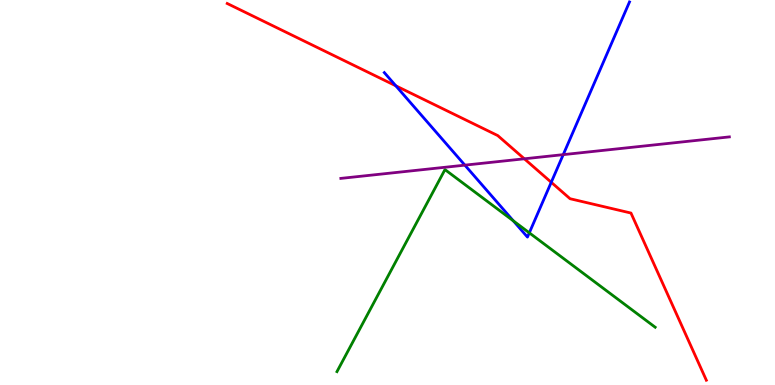[{'lines': ['blue', 'red'], 'intersections': [{'x': 5.11, 'y': 7.77}, {'x': 7.11, 'y': 5.27}]}, {'lines': ['green', 'red'], 'intersections': []}, {'lines': ['purple', 'red'], 'intersections': [{'x': 6.77, 'y': 5.88}]}, {'lines': ['blue', 'green'], 'intersections': [{'x': 6.62, 'y': 4.26}, {'x': 6.83, 'y': 3.95}]}, {'lines': ['blue', 'purple'], 'intersections': [{'x': 6.0, 'y': 5.71}, {'x': 7.27, 'y': 5.98}]}, {'lines': ['green', 'purple'], 'intersections': []}]